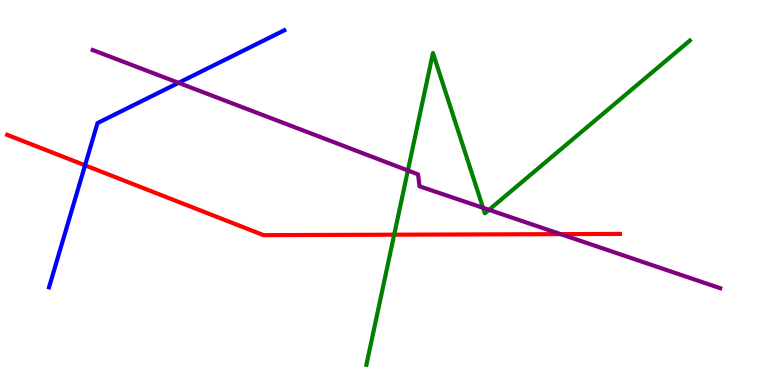[{'lines': ['blue', 'red'], 'intersections': [{'x': 1.1, 'y': 5.71}]}, {'lines': ['green', 'red'], 'intersections': [{'x': 5.09, 'y': 3.9}]}, {'lines': ['purple', 'red'], 'intersections': [{'x': 7.23, 'y': 3.92}]}, {'lines': ['blue', 'green'], 'intersections': []}, {'lines': ['blue', 'purple'], 'intersections': [{'x': 2.3, 'y': 7.85}]}, {'lines': ['green', 'purple'], 'intersections': [{'x': 5.26, 'y': 5.57}, {'x': 6.23, 'y': 4.6}, {'x': 6.31, 'y': 4.55}]}]